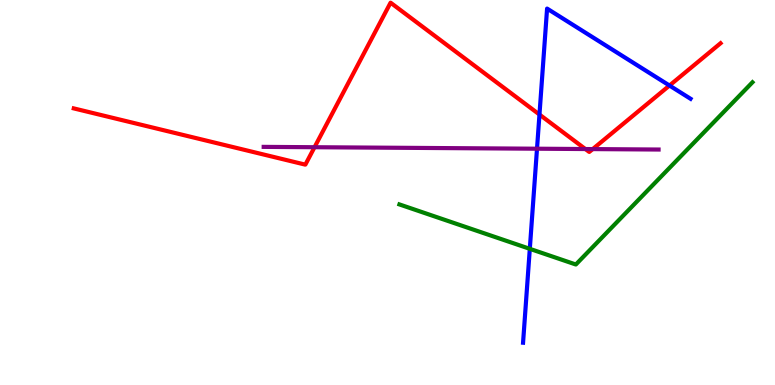[{'lines': ['blue', 'red'], 'intersections': [{'x': 6.96, 'y': 7.02}, {'x': 8.64, 'y': 7.78}]}, {'lines': ['green', 'red'], 'intersections': []}, {'lines': ['purple', 'red'], 'intersections': [{'x': 4.06, 'y': 6.18}, {'x': 7.55, 'y': 6.13}, {'x': 7.65, 'y': 6.13}]}, {'lines': ['blue', 'green'], 'intersections': [{'x': 6.84, 'y': 3.54}]}, {'lines': ['blue', 'purple'], 'intersections': [{'x': 6.93, 'y': 6.14}]}, {'lines': ['green', 'purple'], 'intersections': []}]